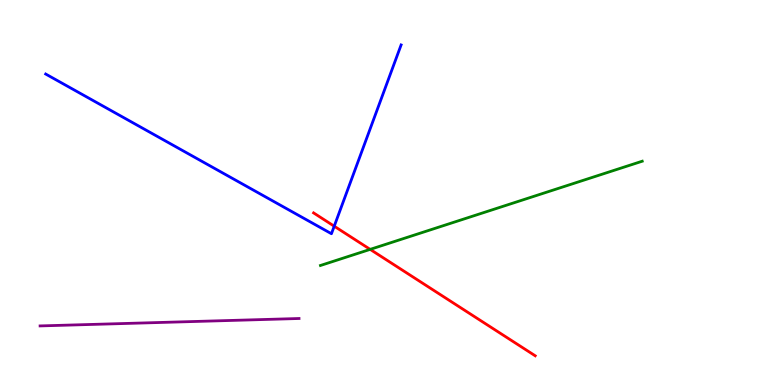[{'lines': ['blue', 'red'], 'intersections': [{'x': 4.31, 'y': 4.12}]}, {'lines': ['green', 'red'], 'intersections': [{'x': 4.78, 'y': 3.52}]}, {'lines': ['purple', 'red'], 'intersections': []}, {'lines': ['blue', 'green'], 'intersections': []}, {'lines': ['blue', 'purple'], 'intersections': []}, {'lines': ['green', 'purple'], 'intersections': []}]